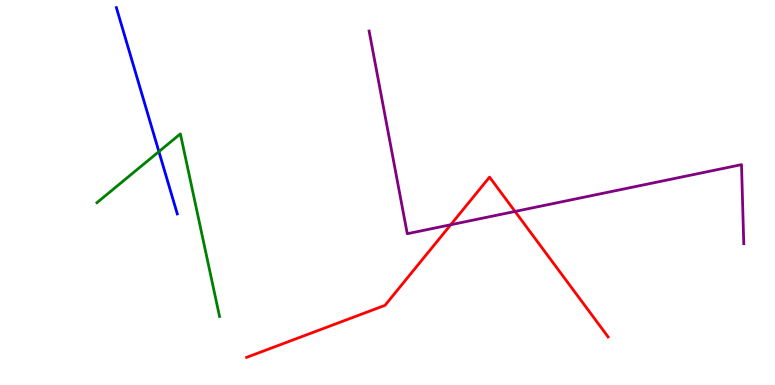[{'lines': ['blue', 'red'], 'intersections': []}, {'lines': ['green', 'red'], 'intersections': []}, {'lines': ['purple', 'red'], 'intersections': [{'x': 5.82, 'y': 4.16}, {'x': 6.65, 'y': 4.51}]}, {'lines': ['blue', 'green'], 'intersections': [{'x': 2.05, 'y': 6.06}]}, {'lines': ['blue', 'purple'], 'intersections': []}, {'lines': ['green', 'purple'], 'intersections': []}]